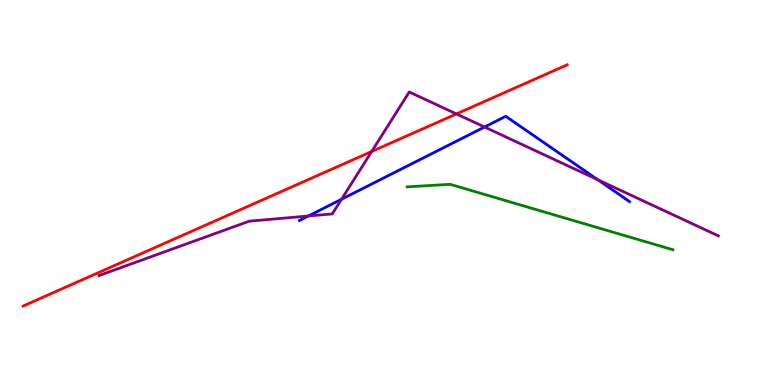[{'lines': ['blue', 'red'], 'intersections': []}, {'lines': ['green', 'red'], 'intersections': []}, {'lines': ['purple', 'red'], 'intersections': [{'x': 4.8, 'y': 6.07}, {'x': 5.89, 'y': 7.04}]}, {'lines': ['blue', 'green'], 'intersections': []}, {'lines': ['blue', 'purple'], 'intersections': [{'x': 3.98, 'y': 4.39}, {'x': 4.41, 'y': 4.82}, {'x': 6.25, 'y': 6.7}, {'x': 7.71, 'y': 5.33}]}, {'lines': ['green', 'purple'], 'intersections': []}]